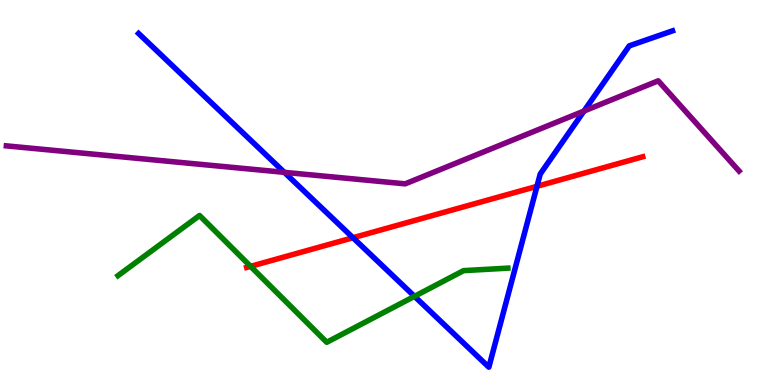[{'lines': ['blue', 'red'], 'intersections': [{'x': 4.55, 'y': 3.83}, {'x': 6.93, 'y': 5.16}]}, {'lines': ['green', 'red'], 'intersections': [{'x': 3.23, 'y': 3.08}]}, {'lines': ['purple', 'red'], 'intersections': []}, {'lines': ['blue', 'green'], 'intersections': [{'x': 5.35, 'y': 2.3}]}, {'lines': ['blue', 'purple'], 'intersections': [{'x': 3.67, 'y': 5.52}, {'x': 7.54, 'y': 7.12}]}, {'lines': ['green', 'purple'], 'intersections': []}]